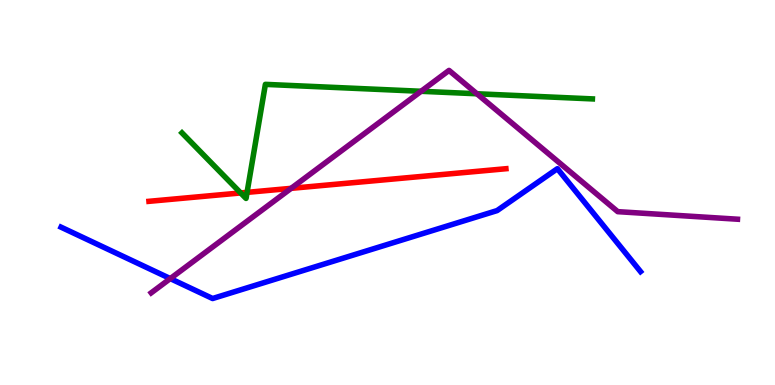[{'lines': ['blue', 'red'], 'intersections': []}, {'lines': ['green', 'red'], 'intersections': [{'x': 3.11, 'y': 4.99}, {'x': 3.19, 'y': 5.0}]}, {'lines': ['purple', 'red'], 'intersections': [{'x': 3.76, 'y': 5.11}]}, {'lines': ['blue', 'green'], 'intersections': []}, {'lines': ['blue', 'purple'], 'intersections': [{'x': 2.2, 'y': 2.76}]}, {'lines': ['green', 'purple'], 'intersections': [{'x': 5.43, 'y': 7.63}, {'x': 6.15, 'y': 7.56}]}]